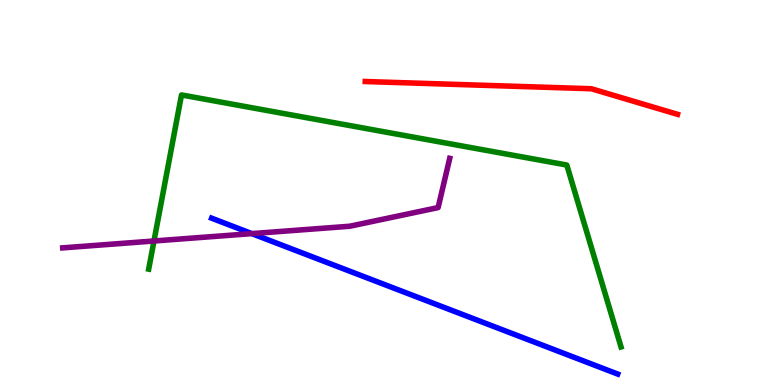[{'lines': ['blue', 'red'], 'intersections': []}, {'lines': ['green', 'red'], 'intersections': []}, {'lines': ['purple', 'red'], 'intersections': []}, {'lines': ['blue', 'green'], 'intersections': []}, {'lines': ['blue', 'purple'], 'intersections': [{'x': 3.25, 'y': 3.93}]}, {'lines': ['green', 'purple'], 'intersections': [{'x': 1.99, 'y': 3.74}]}]